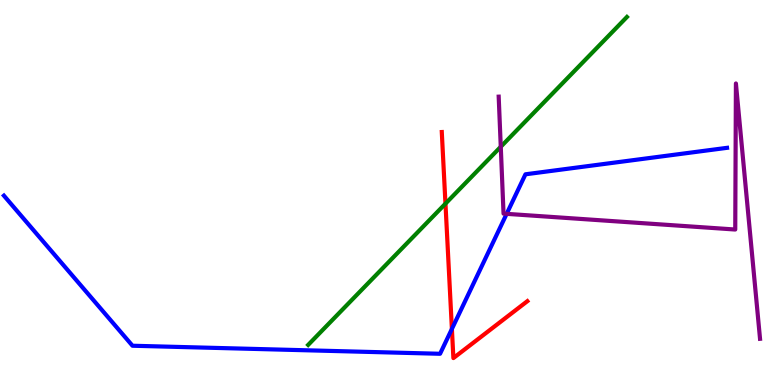[{'lines': ['blue', 'red'], 'intersections': [{'x': 5.83, 'y': 1.46}]}, {'lines': ['green', 'red'], 'intersections': [{'x': 5.75, 'y': 4.71}]}, {'lines': ['purple', 'red'], 'intersections': []}, {'lines': ['blue', 'green'], 'intersections': []}, {'lines': ['blue', 'purple'], 'intersections': [{'x': 6.54, 'y': 4.45}]}, {'lines': ['green', 'purple'], 'intersections': [{'x': 6.46, 'y': 6.19}]}]